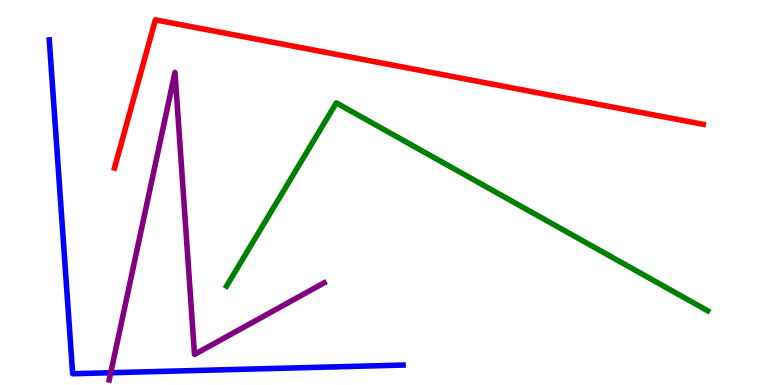[{'lines': ['blue', 'red'], 'intersections': []}, {'lines': ['green', 'red'], 'intersections': []}, {'lines': ['purple', 'red'], 'intersections': []}, {'lines': ['blue', 'green'], 'intersections': []}, {'lines': ['blue', 'purple'], 'intersections': [{'x': 1.43, 'y': 0.318}]}, {'lines': ['green', 'purple'], 'intersections': []}]